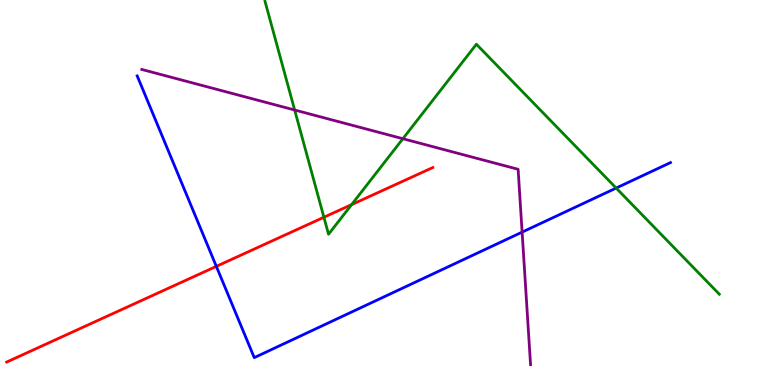[{'lines': ['blue', 'red'], 'intersections': [{'x': 2.79, 'y': 3.08}]}, {'lines': ['green', 'red'], 'intersections': [{'x': 4.18, 'y': 4.36}, {'x': 4.54, 'y': 4.69}]}, {'lines': ['purple', 'red'], 'intersections': []}, {'lines': ['blue', 'green'], 'intersections': [{'x': 7.95, 'y': 5.12}]}, {'lines': ['blue', 'purple'], 'intersections': [{'x': 6.74, 'y': 3.97}]}, {'lines': ['green', 'purple'], 'intersections': [{'x': 3.8, 'y': 7.14}, {'x': 5.2, 'y': 6.4}]}]